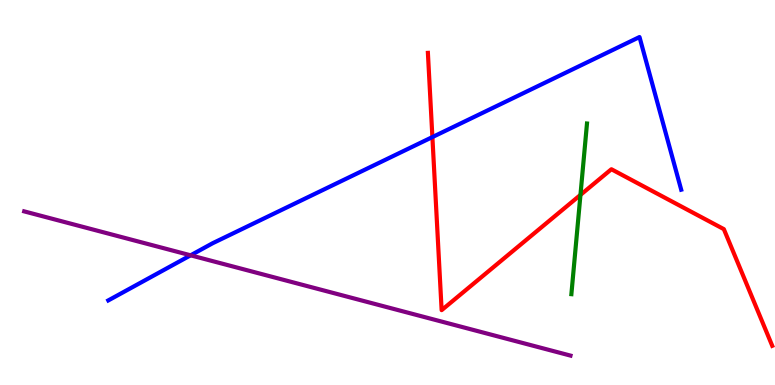[{'lines': ['blue', 'red'], 'intersections': [{'x': 5.58, 'y': 6.44}]}, {'lines': ['green', 'red'], 'intersections': [{'x': 7.49, 'y': 4.94}]}, {'lines': ['purple', 'red'], 'intersections': []}, {'lines': ['blue', 'green'], 'intersections': []}, {'lines': ['blue', 'purple'], 'intersections': [{'x': 2.46, 'y': 3.37}]}, {'lines': ['green', 'purple'], 'intersections': []}]